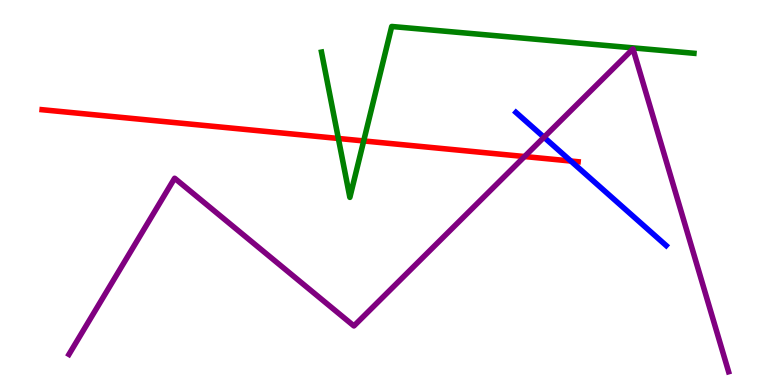[{'lines': ['blue', 'red'], 'intersections': [{'x': 7.37, 'y': 5.82}]}, {'lines': ['green', 'red'], 'intersections': [{'x': 4.37, 'y': 6.4}, {'x': 4.69, 'y': 6.34}]}, {'lines': ['purple', 'red'], 'intersections': [{'x': 6.77, 'y': 5.93}]}, {'lines': ['blue', 'green'], 'intersections': []}, {'lines': ['blue', 'purple'], 'intersections': [{'x': 7.02, 'y': 6.44}]}, {'lines': ['green', 'purple'], 'intersections': []}]